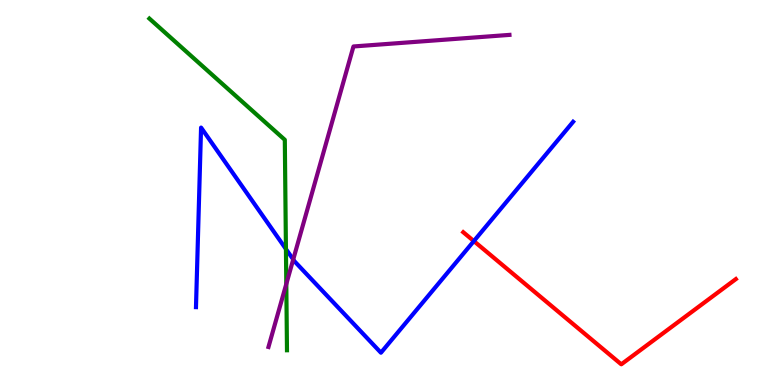[{'lines': ['blue', 'red'], 'intersections': [{'x': 6.11, 'y': 3.74}]}, {'lines': ['green', 'red'], 'intersections': []}, {'lines': ['purple', 'red'], 'intersections': []}, {'lines': ['blue', 'green'], 'intersections': [{'x': 3.69, 'y': 3.53}]}, {'lines': ['blue', 'purple'], 'intersections': [{'x': 3.78, 'y': 3.26}]}, {'lines': ['green', 'purple'], 'intersections': [{'x': 3.69, 'y': 2.62}]}]